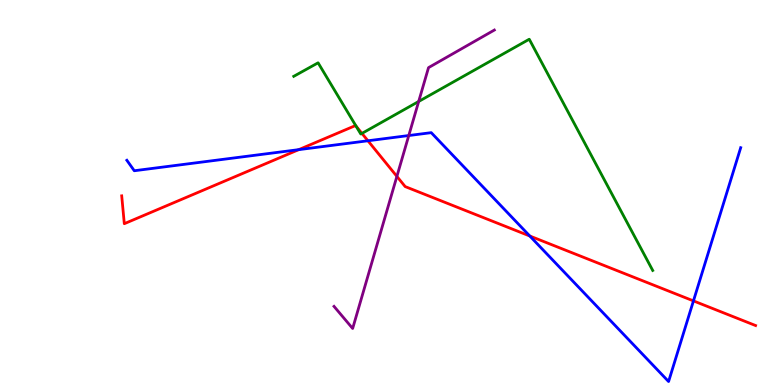[{'lines': ['blue', 'red'], 'intersections': [{'x': 3.85, 'y': 6.11}, {'x': 4.75, 'y': 6.34}, {'x': 6.84, 'y': 3.87}, {'x': 8.95, 'y': 2.18}]}, {'lines': ['green', 'red'], 'intersections': [{'x': 4.6, 'y': 6.72}, {'x': 4.67, 'y': 6.54}]}, {'lines': ['purple', 'red'], 'intersections': [{'x': 5.12, 'y': 5.42}]}, {'lines': ['blue', 'green'], 'intersections': []}, {'lines': ['blue', 'purple'], 'intersections': [{'x': 5.27, 'y': 6.48}]}, {'lines': ['green', 'purple'], 'intersections': [{'x': 5.4, 'y': 7.36}]}]